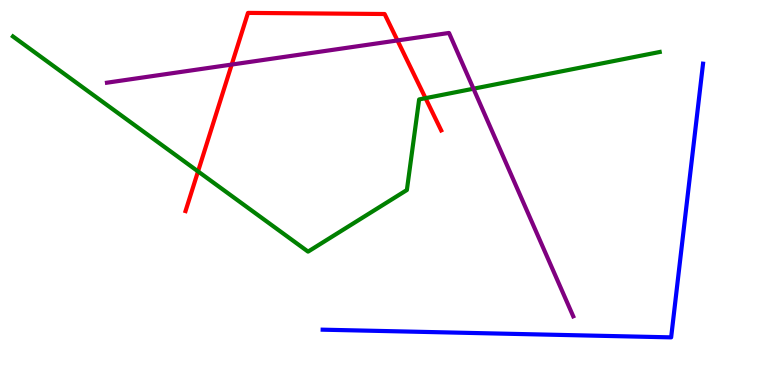[{'lines': ['blue', 'red'], 'intersections': []}, {'lines': ['green', 'red'], 'intersections': [{'x': 2.56, 'y': 5.55}, {'x': 5.49, 'y': 7.45}]}, {'lines': ['purple', 'red'], 'intersections': [{'x': 2.99, 'y': 8.32}, {'x': 5.13, 'y': 8.95}]}, {'lines': ['blue', 'green'], 'intersections': []}, {'lines': ['blue', 'purple'], 'intersections': []}, {'lines': ['green', 'purple'], 'intersections': [{'x': 6.11, 'y': 7.7}]}]